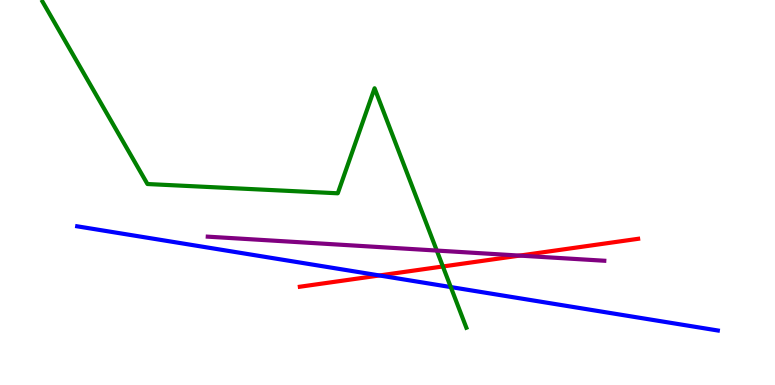[{'lines': ['blue', 'red'], 'intersections': [{'x': 4.9, 'y': 2.85}]}, {'lines': ['green', 'red'], 'intersections': [{'x': 5.71, 'y': 3.08}]}, {'lines': ['purple', 'red'], 'intersections': [{'x': 6.71, 'y': 3.36}]}, {'lines': ['blue', 'green'], 'intersections': [{'x': 5.82, 'y': 2.54}]}, {'lines': ['blue', 'purple'], 'intersections': []}, {'lines': ['green', 'purple'], 'intersections': [{'x': 5.64, 'y': 3.49}]}]